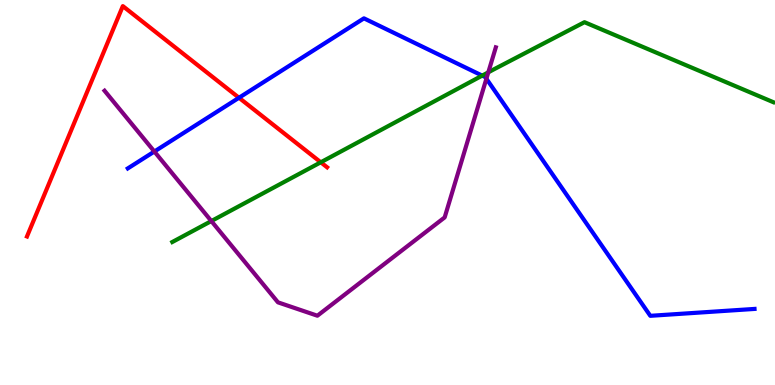[{'lines': ['blue', 'red'], 'intersections': [{'x': 3.08, 'y': 7.46}]}, {'lines': ['green', 'red'], 'intersections': [{'x': 4.14, 'y': 5.78}]}, {'lines': ['purple', 'red'], 'intersections': []}, {'lines': ['blue', 'green'], 'intersections': [{'x': 6.22, 'y': 8.04}]}, {'lines': ['blue', 'purple'], 'intersections': [{'x': 1.99, 'y': 6.06}, {'x': 6.28, 'y': 7.96}]}, {'lines': ['green', 'purple'], 'intersections': [{'x': 2.73, 'y': 4.26}, {'x': 6.3, 'y': 8.12}]}]